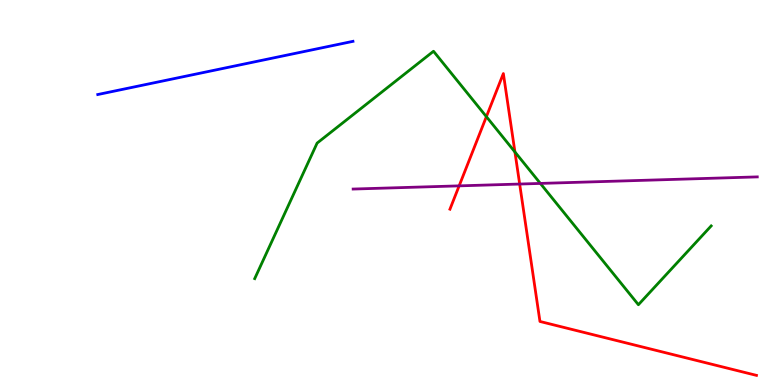[{'lines': ['blue', 'red'], 'intersections': []}, {'lines': ['green', 'red'], 'intersections': [{'x': 6.28, 'y': 6.97}, {'x': 6.64, 'y': 6.05}]}, {'lines': ['purple', 'red'], 'intersections': [{'x': 5.92, 'y': 5.17}, {'x': 6.71, 'y': 5.22}]}, {'lines': ['blue', 'green'], 'intersections': []}, {'lines': ['blue', 'purple'], 'intersections': []}, {'lines': ['green', 'purple'], 'intersections': [{'x': 6.97, 'y': 5.24}]}]